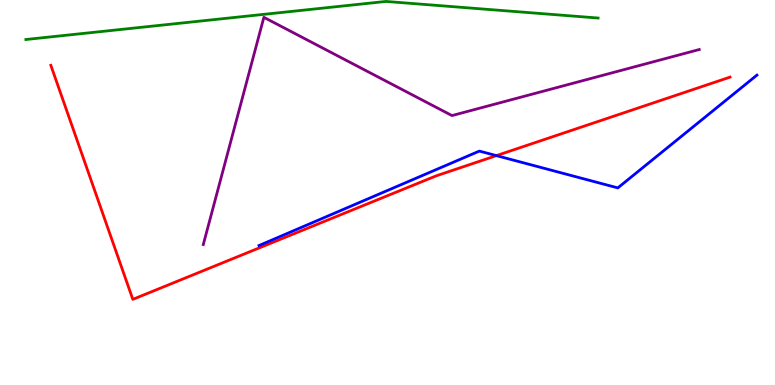[{'lines': ['blue', 'red'], 'intersections': [{'x': 6.41, 'y': 5.96}]}, {'lines': ['green', 'red'], 'intersections': []}, {'lines': ['purple', 'red'], 'intersections': []}, {'lines': ['blue', 'green'], 'intersections': []}, {'lines': ['blue', 'purple'], 'intersections': []}, {'lines': ['green', 'purple'], 'intersections': []}]